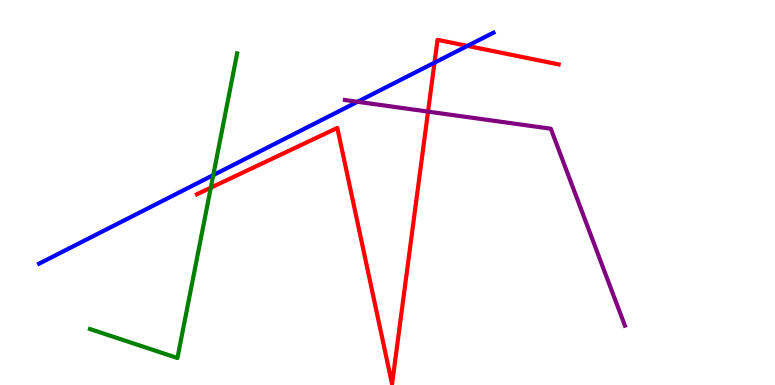[{'lines': ['blue', 'red'], 'intersections': [{'x': 5.61, 'y': 8.37}, {'x': 6.03, 'y': 8.81}]}, {'lines': ['green', 'red'], 'intersections': [{'x': 2.72, 'y': 5.12}]}, {'lines': ['purple', 'red'], 'intersections': [{'x': 5.52, 'y': 7.1}]}, {'lines': ['blue', 'green'], 'intersections': [{'x': 2.75, 'y': 5.45}]}, {'lines': ['blue', 'purple'], 'intersections': [{'x': 4.61, 'y': 7.36}]}, {'lines': ['green', 'purple'], 'intersections': []}]